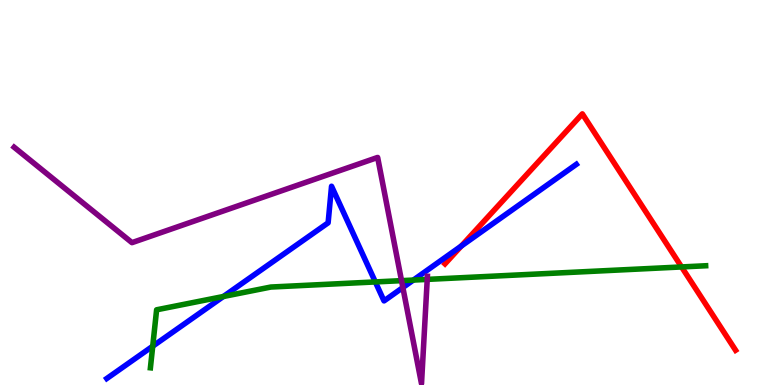[{'lines': ['blue', 'red'], 'intersections': [{'x': 5.95, 'y': 3.61}]}, {'lines': ['green', 'red'], 'intersections': [{'x': 8.79, 'y': 3.07}]}, {'lines': ['purple', 'red'], 'intersections': []}, {'lines': ['blue', 'green'], 'intersections': [{'x': 1.97, 'y': 1.01}, {'x': 2.88, 'y': 2.3}, {'x': 4.84, 'y': 2.68}, {'x': 5.33, 'y': 2.73}]}, {'lines': ['blue', 'purple'], 'intersections': [{'x': 5.2, 'y': 2.53}]}, {'lines': ['green', 'purple'], 'intersections': [{'x': 5.18, 'y': 2.71}, {'x': 5.51, 'y': 2.74}]}]